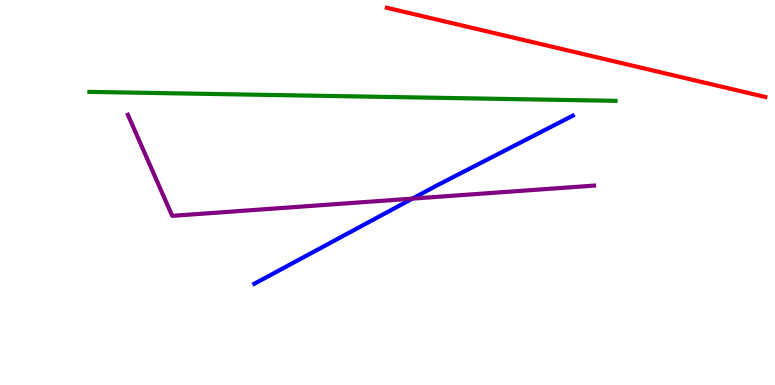[{'lines': ['blue', 'red'], 'intersections': []}, {'lines': ['green', 'red'], 'intersections': []}, {'lines': ['purple', 'red'], 'intersections': []}, {'lines': ['blue', 'green'], 'intersections': []}, {'lines': ['blue', 'purple'], 'intersections': [{'x': 5.32, 'y': 4.84}]}, {'lines': ['green', 'purple'], 'intersections': []}]